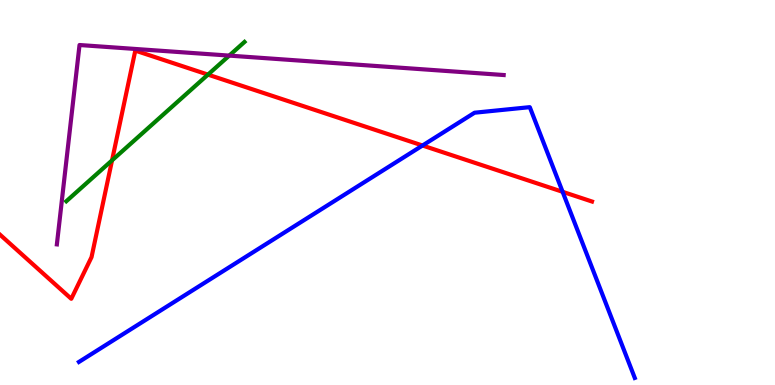[{'lines': ['blue', 'red'], 'intersections': [{'x': 5.45, 'y': 6.22}, {'x': 7.26, 'y': 5.02}]}, {'lines': ['green', 'red'], 'intersections': [{'x': 1.45, 'y': 5.83}, {'x': 2.68, 'y': 8.06}]}, {'lines': ['purple', 'red'], 'intersections': []}, {'lines': ['blue', 'green'], 'intersections': []}, {'lines': ['blue', 'purple'], 'intersections': []}, {'lines': ['green', 'purple'], 'intersections': [{'x': 2.96, 'y': 8.56}]}]